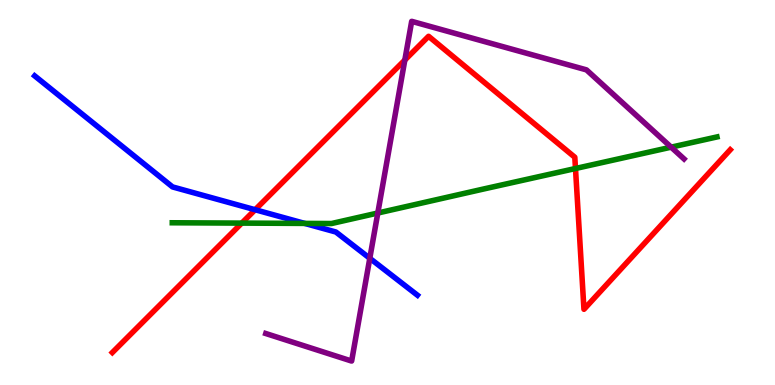[{'lines': ['blue', 'red'], 'intersections': [{'x': 3.29, 'y': 4.55}]}, {'lines': ['green', 'red'], 'intersections': [{'x': 3.12, 'y': 4.21}, {'x': 7.43, 'y': 5.62}]}, {'lines': ['purple', 'red'], 'intersections': [{'x': 5.22, 'y': 8.44}]}, {'lines': ['blue', 'green'], 'intersections': [{'x': 3.93, 'y': 4.2}]}, {'lines': ['blue', 'purple'], 'intersections': [{'x': 4.77, 'y': 3.29}]}, {'lines': ['green', 'purple'], 'intersections': [{'x': 4.87, 'y': 4.47}, {'x': 8.66, 'y': 6.18}]}]